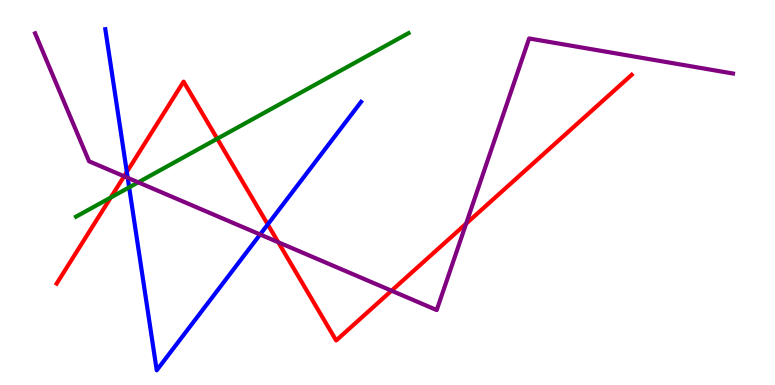[{'lines': ['blue', 'red'], 'intersections': [{'x': 1.64, 'y': 5.53}, {'x': 3.46, 'y': 4.17}]}, {'lines': ['green', 'red'], 'intersections': [{'x': 1.43, 'y': 4.87}, {'x': 2.8, 'y': 6.4}]}, {'lines': ['purple', 'red'], 'intersections': [{'x': 1.6, 'y': 5.42}, {'x': 3.59, 'y': 3.71}, {'x': 5.05, 'y': 2.45}, {'x': 6.01, 'y': 4.19}]}, {'lines': ['blue', 'green'], 'intersections': [{'x': 1.67, 'y': 5.13}]}, {'lines': ['blue', 'purple'], 'intersections': [{'x': 1.65, 'y': 5.38}, {'x': 3.36, 'y': 3.91}]}, {'lines': ['green', 'purple'], 'intersections': [{'x': 1.78, 'y': 5.26}]}]